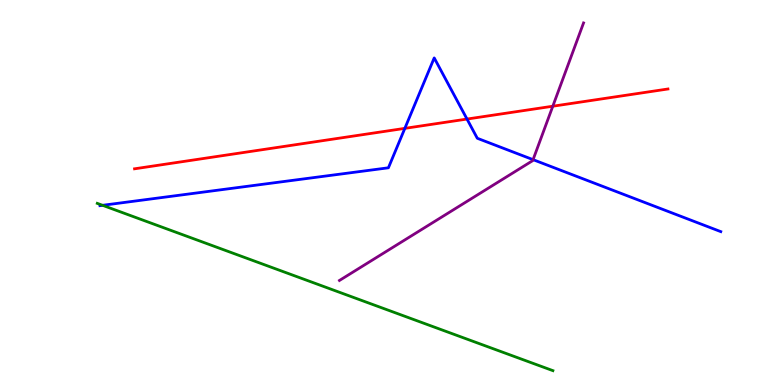[{'lines': ['blue', 'red'], 'intersections': [{'x': 5.22, 'y': 6.67}, {'x': 6.03, 'y': 6.91}]}, {'lines': ['green', 'red'], 'intersections': []}, {'lines': ['purple', 'red'], 'intersections': [{'x': 7.13, 'y': 7.24}]}, {'lines': ['blue', 'green'], 'intersections': [{'x': 1.32, 'y': 4.67}]}, {'lines': ['blue', 'purple'], 'intersections': [{'x': 6.88, 'y': 5.85}]}, {'lines': ['green', 'purple'], 'intersections': []}]